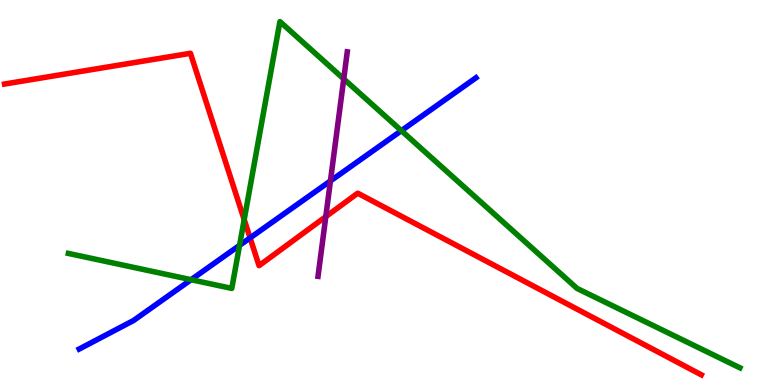[{'lines': ['blue', 'red'], 'intersections': [{'x': 3.23, 'y': 3.82}]}, {'lines': ['green', 'red'], 'intersections': [{'x': 3.15, 'y': 4.3}]}, {'lines': ['purple', 'red'], 'intersections': [{'x': 4.2, 'y': 4.37}]}, {'lines': ['blue', 'green'], 'intersections': [{'x': 2.47, 'y': 2.74}, {'x': 3.09, 'y': 3.63}, {'x': 5.18, 'y': 6.61}]}, {'lines': ['blue', 'purple'], 'intersections': [{'x': 4.26, 'y': 5.3}]}, {'lines': ['green', 'purple'], 'intersections': [{'x': 4.44, 'y': 7.95}]}]